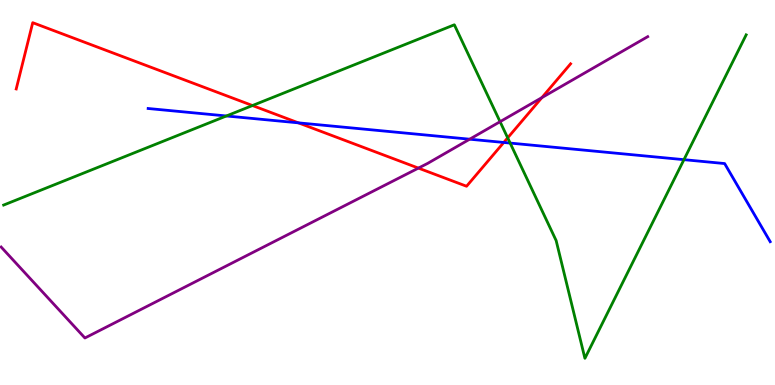[{'lines': ['blue', 'red'], 'intersections': [{'x': 3.85, 'y': 6.81}, {'x': 6.5, 'y': 6.3}]}, {'lines': ['green', 'red'], 'intersections': [{'x': 3.26, 'y': 7.26}, {'x': 6.55, 'y': 6.42}]}, {'lines': ['purple', 'red'], 'intersections': [{'x': 5.4, 'y': 5.63}, {'x': 6.99, 'y': 7.46}]}, {'lines': ['blue', 'green'], 'intersections': [{'x': 2.92, 'y': 6.99}, {'x': 6.58, 'y': 6.28}, {'x': 8.83, 'y': 5.85}]}, {'lines': ['blue', 'purple'], 'intersections': [{'x': 6.06, 'y': 6.38}]}, {'lines': ['green', 'purple'], 'intersections': [{'x': 6.45, 'y': 6.84}]}]